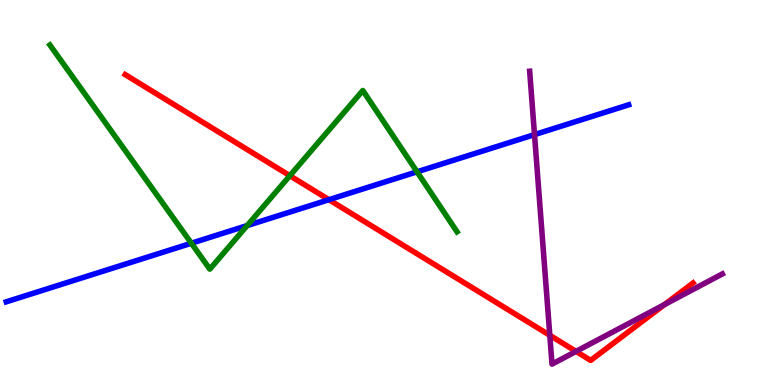[{'lines': ['blue', 'red'], 'intersections': [{'x': 4.24, 'y': 4.81}]}, {'lines': ['green', 'red'], 'intersections': [{'x': 3.74, 'y': 5.44}]}, {'lines': ['purple', 'red'], 'intersections': [{'x': 7.09, 'y': 1.29}, {'x': 7.43, 'y': 0.873}, {'x': 8.57, 'y': 2.09}]}, {'lines': ['blue', 'green'], 'intersections': [{'x': 2.47, 'y': 3.68}, {'x': 3.19, 'y': 4.14}, {'x': 5.38, 'y': 5.54}]}, {'lines': ['blue', 'purple'], 'intersections': [{'x': 6.9, 'y': 6.5}]}, {'lines': ['green', 'purple'], 'intersections': []}]